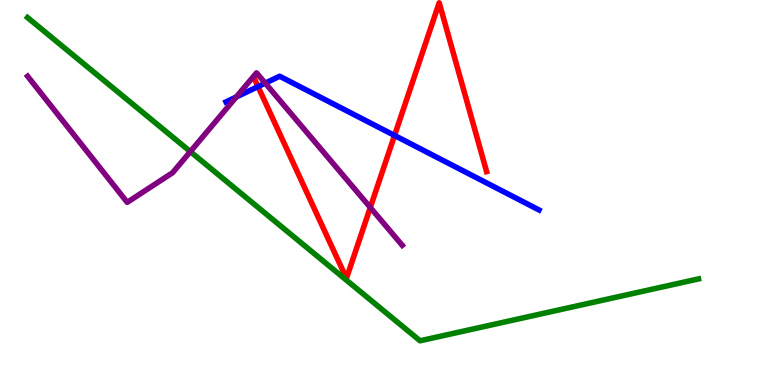[{'lines': ['blue', 'red'], 'intersections': [{'x': 3.33, 'y': 7.75}, {'x': 5.09, 'y': 6.48}]}, {'lines': ['green', 'red'], 'intersections': []}, {'lines': ['purple', 'red'], 'intersections': [{'x': 4.78, 'y': 4.61}]}, {'lines': ['blue', 'green'], 'intersections': []}, {'lines': ['blue', 'purple'], 'intersections': [{'x': 3.05, 'y': 7.48}, {'x': 3.42, 'y': 7.84}]}, {'lines': ['green', 'purple'], 'intersections': [{'x': 2.46, 'y': 6.06}]}]